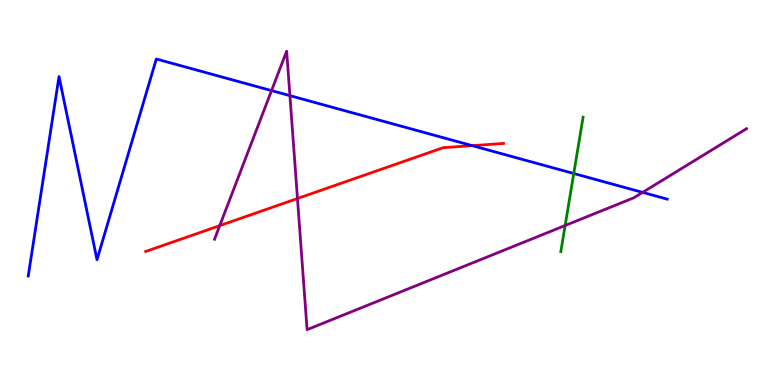[{'lines': ['blue', 'red'], 'intersections': [{'x': 6.09, 'y': 6.22}]}, {'lines': ['green', 'red'], 'intersections': []}, {'lines': ['purple', 'red'], 'intersections': [{'x': 2.84, 'y': 4.14}, {'x': 3.84, 'y': 4.84}]}, {'lines': ['blue', 'green'], 'intersections': [{'x': 7.4, 'y': 5.49}]}, {'lines': ['blue', 'purple'], 'intersections': [{'x': 3.5, 'y': 7.65}, {'x': 3.74, 'y': 7.52}, {'x': 8.29, 'y': 5.0}]}, {'lines': ['green', 'purple'], 'intersections': [{'x': 7.29, 'y': 4.14}]}]